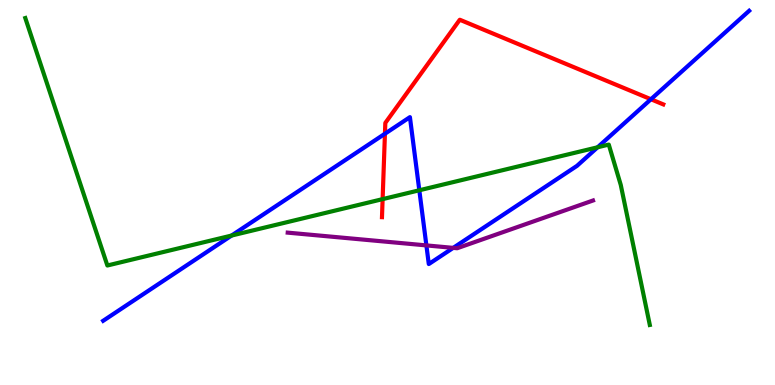[{'lines': ['blue', 'red'], 'intersections': [{'x': 4.97, 'y': 6.53}, {'x': 8.4, 'y': 7.42}]}, {'lines': ['green', 'red'], 'intersections': [{'x': 4.94, 'y': 4.83}]}, {'lines': ['purple', 'red'], 'intersections': []}, {'lines': ['blue', 'green'], 'intersections': [{'x': 2.99, 'y': 3.88}, {'x': 5.41, 'y': 5.06}, {'x': 7.71, 'y': 6.17}]}, {'lines': ['blue', 'purple'], 'intersections': [{'x': 5.5, 'y': 3.63}, {'x': 5.85, 'y': 3.56}]}, {'lines': ['green', 'purple'], 'intersections': []}]